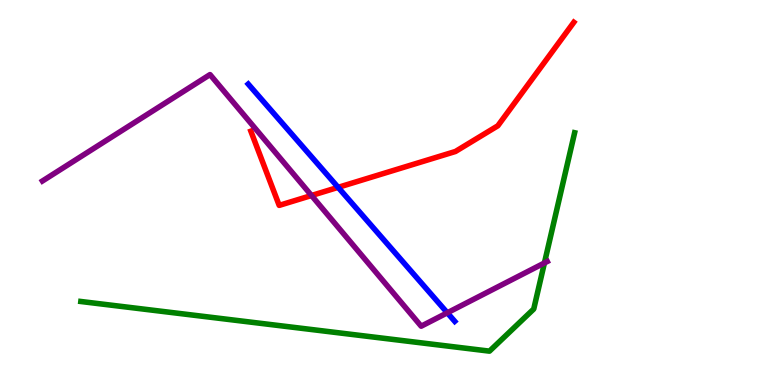[{'lines': ['blue', 'red'], 'intersections': [{'x': 4.36, 'y': 5.13}]}, {'lines': ['green', 'red'], 'intersections': []}, {'lines': ['purple', 'red'], 'intersections': [{'x': 4.02, 'y': 4.92}]}, {'lines': ['blue', 'green'], 'intersections': []}, {'lines': ['blue', 'purple'], 'intersections': [{'x': 5.77, 'y': 1.88}]}, {'lines': ['green', 'purple'], 'intersections': [{'x': 7.02, 'y': 3.17}]}]